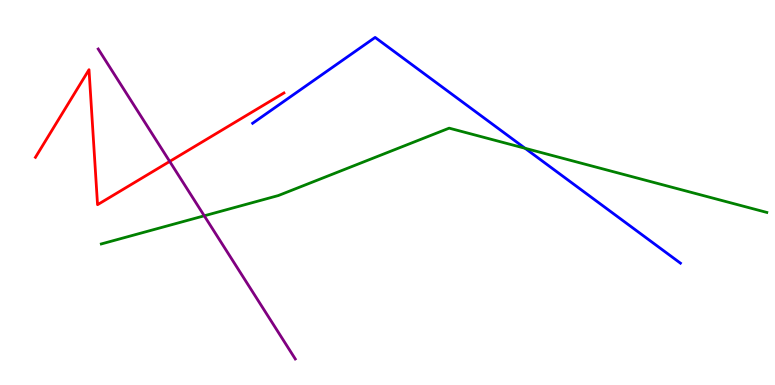[{'lines': ['blue', 'red'], 'intersections': []}, {'lines': ['green', 'red'], 'intersections': []}, {'lines': ['purple', 'red'], 'intersections': [{'x': 2.19, 'y': 5.81}]}, {'lines': ['blue', 'green'], 'intersections': [{'x': 6.78, 'y': 6.15}]}, {'lines': ['blue', 'purple'], 'intersections': []}, {'lines': ['green', 'purple'], 'intersections': [{'x': 2.64, 'y': 4.39}]}]